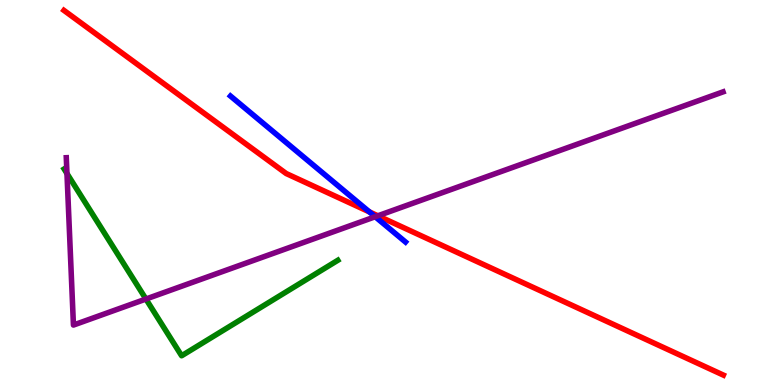[{'lines': ['blue', 'red'], 'intersections': [{'x': 4.77, 'y': 4.5}]}, {'lines': ['green', 'red'], 'intersections': []}, {'lines': ['purple', 'red'], 'intersections': [{'x': 4.88, 'y': 4.4}]}, {'lines': ['blue', 'green'], 'intersections': []}, {'lines': ['blue', 'purple'], 'intersections': [{'x': 4.84, 'y': 4.37}]}, {'lines': ['green', 'purple'], 'intersections': [{'x': 0.864, 'y': 5.49}, {'x': 1.88, 'y': 2.23}]}]